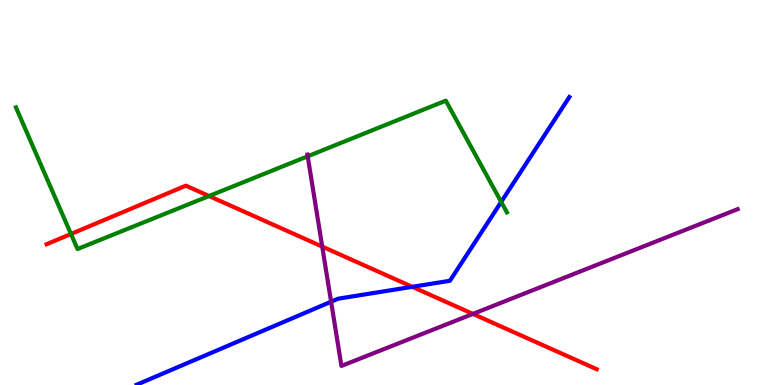[{'lines': ['blue', 'red'], 'intersections': [{'x': 5.32, 'y': 2.55}]}, {'lines': ['green', 'red'], 'intersections': [{'x': 0.916, 'y': 3.92}, {'x': 2.7, 'y': 4.91}]}, {'lines': ['purple', 'red'], 'intersections': [{'x': 4.16, 'y': 3.6}, {'x': 6.1, 'y': 1.85}]}, {'lines': ['blue', 'green'], 'intersections': [{'x': 6.47, 'y': 4.76}]}, {'lines': ['blue', 'purple'], 'intersections': [{'x': 4.27, 'y': 2.16}]}, {'lines': ['green', 'purple'], 'intersections': [{'x': 3.97, 'y': 5.94}]}]